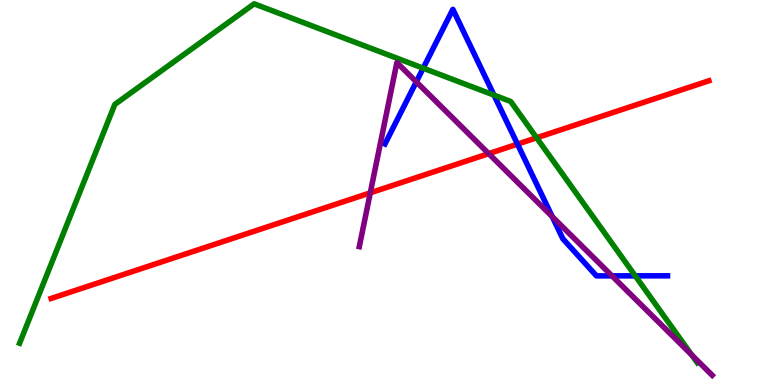[{'lines': ['blue', 'red'], 'intersections': [{'x': 6.68, 'y': 6.26}]}, {'lines': ['green', 'red'], 'intersections': [{'x': 6.92, 'y': 6.42}]}, {'lines': ['purple', 'red'], 'intersections': [{'x': 4.78, 'y': 4.99}, {'x': 6.31, 'y': 6.01}]}, {'lines': ['blue', 'green'], 'intersections': [{'x': 5.46, 'y': 8.23}, {'x': 6.37, 'y': 7.53}, {'x': 8.2, 'y': 2.84}]}, {'lines': ['blue', 'purple'], 'intersections': [{'x': 5.37, 'y': 7.87}, {'x': 7.13, 'y': 4.37}, {'x': 7.9, 'y': 2.83}]}, {'lines': ['green', 'purple'], 'intersections': [{'x': 8.93, 'y': 0.782}]}]